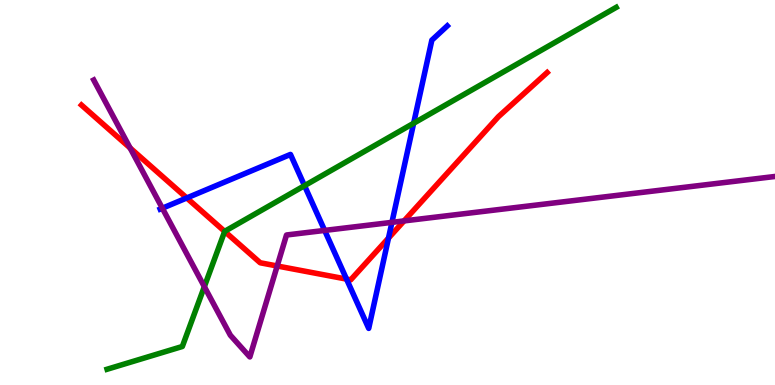[{'lines': ['blue', 'red'], 'intersections': [{'x': 2.41, 'y': 4.86}, {'x': 4.47, 'y': 2.75}, {'x': 5.01, 'y': 3.82}]}, {'lines': ['green', 'red'], 'intersections': [{'x': 2.9, 'y': 3.99}]}, {'lines': ['purple', 'red'], 'intersections': [{'x': 1.68, 'y': 6.16}, {'x': 3.58, 'y': 3.09}, {'x': 5.21, 'y': 4.26}]}, {'lines': ['blue', 'green'], 'intersections': [{'x': 3.93, 'y': 5.18}, {'x': 5.34, 'y': 6.8}]}, {'lines': ['blue', 'purple'], 'intersections': [{'x': 2.09, 'y': 4.59}, {'x': 4.19, 'y': 4.02}, {'x': 5.06, 'y': 4.22}]}, {'lines': ['green', 'purple'], 'intersections': [{'x': 2.64, 'y': 2.55}]}]